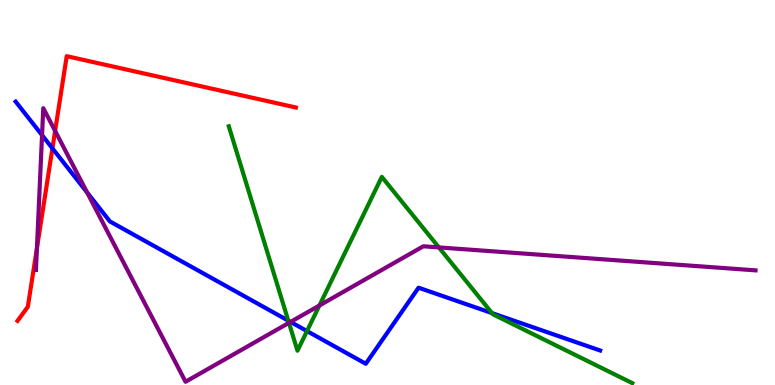[{'lines': ['blue', 'red'], 'intersections': [{'x': 0.676, 'y': 6.15}]}, {'lines': ['green', 'red'], 'intersections': []}, {'lines': ['purple', 'red'], 'intersections': [{'x': 0.477, 'y': 3.55}, {'x': 0.711, 'y': 6.6}]}, {'lines': ['blue', 'green'], 'intersections': [{'x': 3.72, 'y': 1.67}, {'x': 3.96, 'y': 1.4}, {'x': 6.35, 'y': 1.87}]}, {'lines': ['blue', 'purple'], 'intersections': [{'x': 0.543, 'y': 6.49}, {'x': 1.12, 'y': 5.0}, {'x': 3.75, 'y': 1.64}]}, {'lines': ['green', 'purple'], 'intersections': [{'x': 3.73, 'y': 1.61}, {'x': 4.12, 'y': 2.07}, {'x': 5.66, 'y': 3.57}]}]